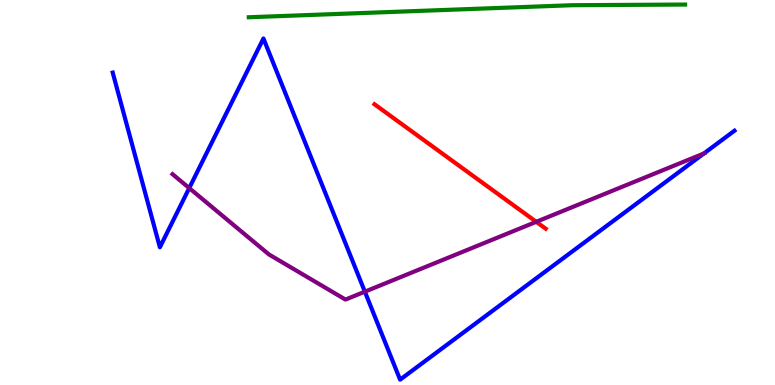[{'lines': ['blue', 'red'], 'intersections': []}, {'lines': ['green', 'red'], 'intersections': []}, {'lines': ['purple', 'red'], 'intersections': [{'x': 6.92, 'y': 4.24}]}, {'lines': ['blue', 'green'], 'intersections': []}, {'lines': ['blue', 'purple'], 'intersections': [{'x': 2.44, 'y': 5.11}, {'x': 4.71, 'y': 2.42}, {'x': 9.08, 'y': 6.01}]}, {'lines': ['green', 'purple'], 'intersections': []}]